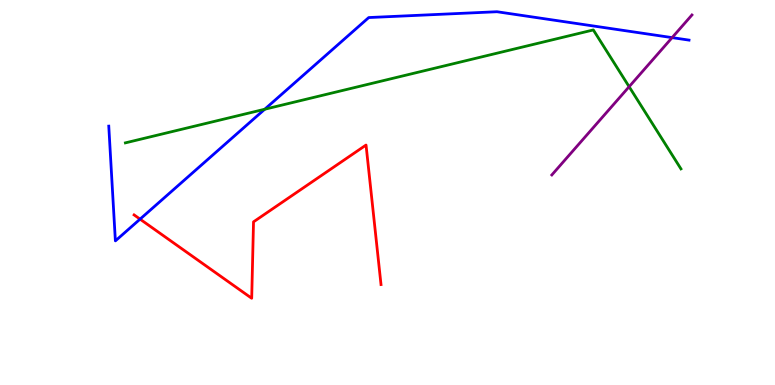[{'lines': ['blue', 'red'], 'intersections': [{'x': 1.81, 'y': 4.31}]}, {'lines': ['green', 'red'], 'intersections': []}, {'lines': ['purple', 'red'], 'intersections': []}, {'lines': ['blue', 'green'], 'intersections': [{'x': 3.42, 'y': 7.16}]}, {'lines': ['blue', 'purple'], 'intersections': [{'x': 8.67, 'y': 9.02}]}, {'lines': ['green', 'purple'], 'intersections': [{'x': 8.12, 'y': 7.75}]}]